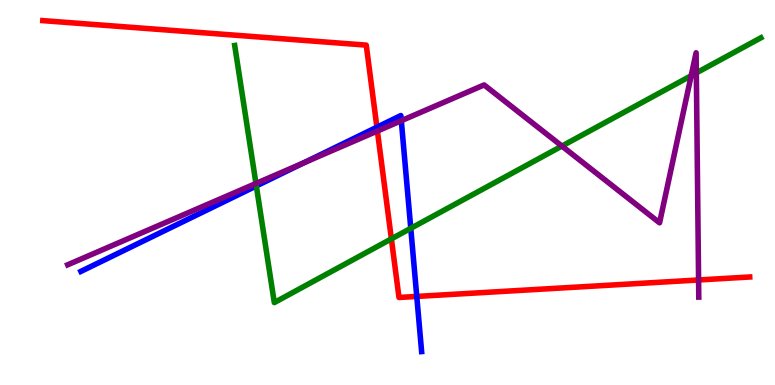[{'lines': ['blue', 'red'], 'intersections': [{'x': 4.86, 'y': 6.7}, {'x': 5.38, 'y': 2.3}]}, {'lines': ['green', 'red'], 'intersections': [{'x': 5.05, 'y': 3.8}]}, {'lines': ['purple', 'red'], 'intersections': [{'x': 4.87, 'y': 6.6}, {'x': 9.01, 'y': 2.73}]}, {'lines': ['blue', 'green'], 'intersections': [{'x': 3.31, 'y': 5.17}, {'x': 5.3, 'y': 4.07}]}, {'lines': ['blue', 'purple'], 'intersections': [{'x': 3.92, 'y': 5.77}, {'x': 5.18, 'y': 6.86}]}, {'lines': ['green', 'purple'], 'intersections': [{'x': 3.3, 'y': 5.23}, {'x': 7.25, 'y': 6.21}, {'x': 8.92, 'y': 8.03}, {'x': 8.98, 'y': 8.11}]}]